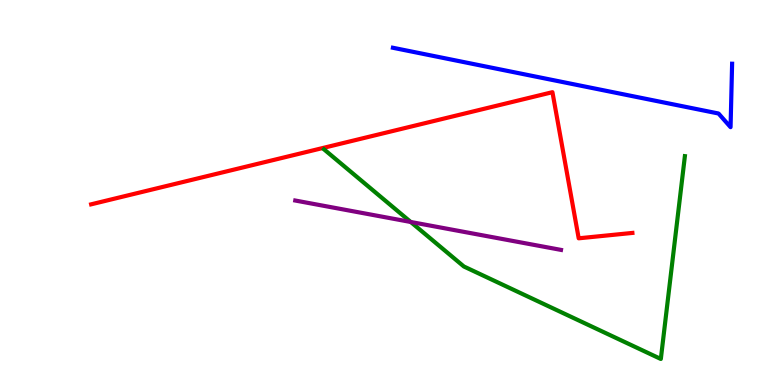[{'lines': ['blue', 'red'], 'intersections': []}, {'lines': ['green', 'red'], 'intersections': []}, {'lines': ['purple', 'red'], 'intersections': []}, {'lines': ['blue', 'green'], 'intersections': []}, {'lines': ['blue', 'purple'], 'intersections': []}, {'lines': ['green', 'purple'], 'intersections': [{'x': 5.3, 'y': 4.23}]}]